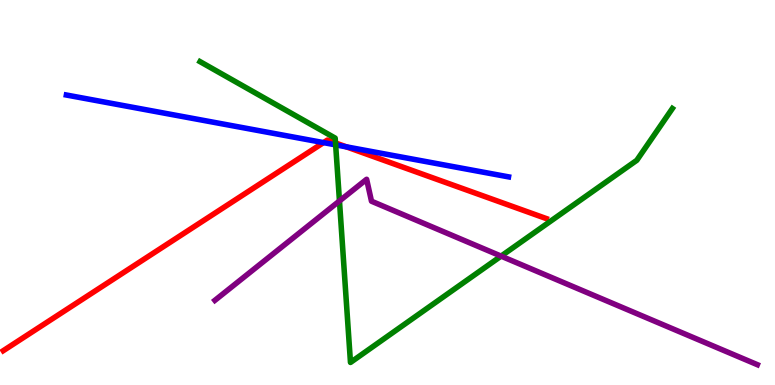[{'lines': ['blue', 'red'], 'intersections': [{'x': 4.17, 'y': 6.3}, {'x': 4.47, 'y': 6.19}]}, {'lines': ['green', 'red'], 'intersections': [{'x': 4.33, 'y': 6.29}]}, {'lines': ['purple', 'red'], 'intersections': []}, {'lines': ['blue', 'green'], 'intersections': [{'x': 4.33, 'y': 6.24}]}, {'lines': ['blue', 'purple'], 'intersections': []}, {'lines': ['green', 'purple'], 'intersections': [{'x': 4.38, 'y': 4.78}, {'x': 6.47, 'y': 3.35}]}]